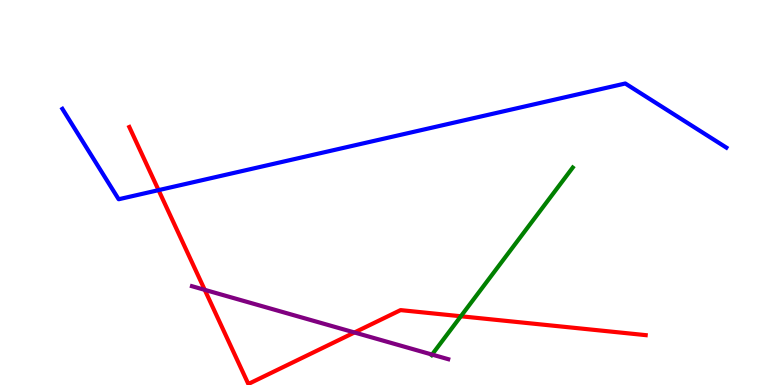[{'lines': ['blue', 'red'], 'intersections': [{'x': 2.05, 'y': 5.06}]}, {'lines': ['green', 'red'], 'intersections': [{'x': 5.95, 'y': 1.79}]}, {'lines': ['purple', 'red'], 'intersections': [{'x': 2.64, 'y': 2.47}, {'x': 4.57, 'y': 1.36}]}, {'lines': ['blue', 'green'], 'intersections': []}, {'lines': ['blue', 'purple'], 'intersections': []}, {'lines': ['green', 'purple'], 'intersections': [{'x': 5.57, 'y': 0.79}]}]